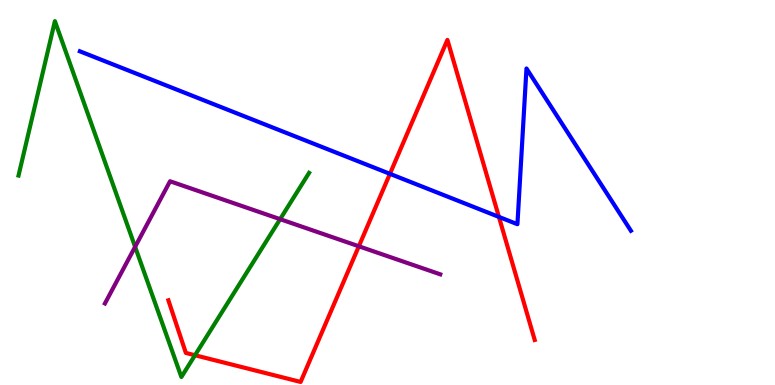[{'lines': ['blue', 'red'], 'intersections': [{'x': 5.03, 'y': 5.48}, {'x': 6.44, 'y': 4.37}]}, {'lines': ['green', 'red'], 'intersections': [{'x': 2.52, 'y': 0.773}]}, {'lines': ['purple', 'red'], 'intersections': [{'x': 4.63, 'y': 3.6}]}, {'lines': ['blue', 'green'], 'intersections': []}, {'lines': ['blue', 'purple'], 'intersections': []}, {'lines': ['green', 'purple'], 'intersections': [{'x': 1.74, 'y': 3.59}, {'x': 3.61, 'y': 4.31}]}]